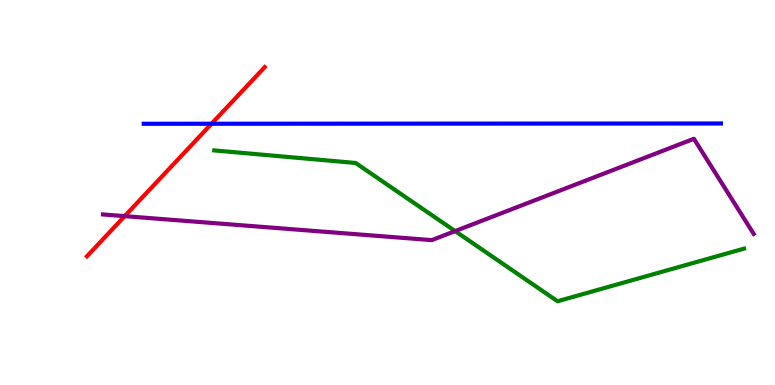[{'lines': ['blue', 'red'], 'intersections': [{'x': 2.73, 'y': 6.79}]}, {'lines': ['green', 'red'], 'intersections': []}, {'lines': ['purple', 'red'], 'intersections': [{'x': 1.61, 'y': 4.39}]}, {'lines': ['blue', 'green'], 'intersections': []}, {'lines': ['blue', 'purple'], 'intersections': []}, {'lines': ['green', 'purple'], 'intersections': [{'x': 5.87, 'y': 4.0}]}]